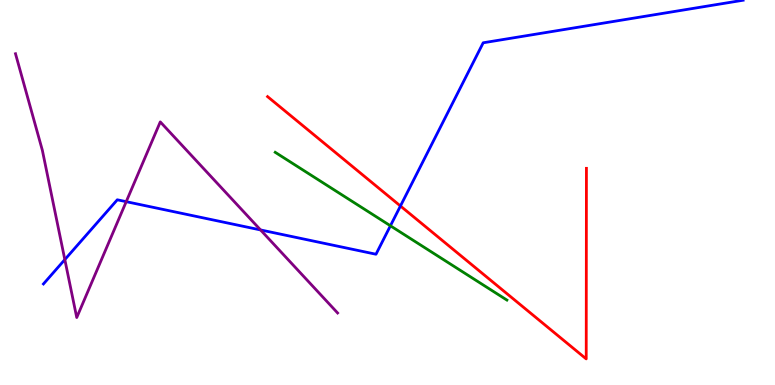[{'lines': ['blue', 'red'], 'intersections': [{'x': 5.17, 'y': 4.65}]}, {'lines': ['green', 'red'], 'intersections': []}, {'lines': ['purple', 'red'], 'intersections': []}, {'lines': ['blue', 'green'], 'intersections': [{'x': 5.04, 'y': 4.14}]}, {'lines': ['blue', 'purple'], 'intersections': [{'x': 0.836, 'y': 3.26}, {'x': 1.63, 'y': 4.76}, {'x': 3.36, 'y': 4.03}]}, {'lines': ['green', 'purple'], 'intersections': []}]